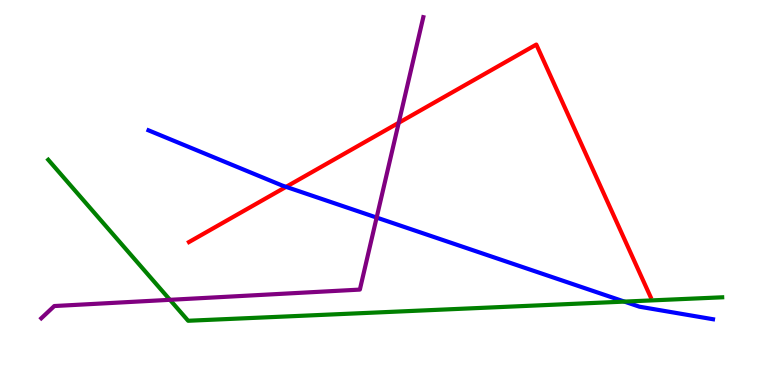[{'lines': ['blue', 'red'], 'intersections': [{'x': 3.69, 'y': 5.15}]}, {'lines': ['green', 'red'], 'intersections': []}, {'lines': ['purple', 'red'], 'intersections': [{'x': 5.14, 'y': 6.81}]}, {'lines': ['blue', 'green'], 'intersections': [{'x': 8.06, 'y': 2.17}]}, {'lines': ['blue', 'purple'], 'intersections': [{'x': 4.86, 'y': 4.35}]}, {'lines': ['green', 'purple'], 'intersections': [{'x': 2.19, 'y': 2.21}]}]